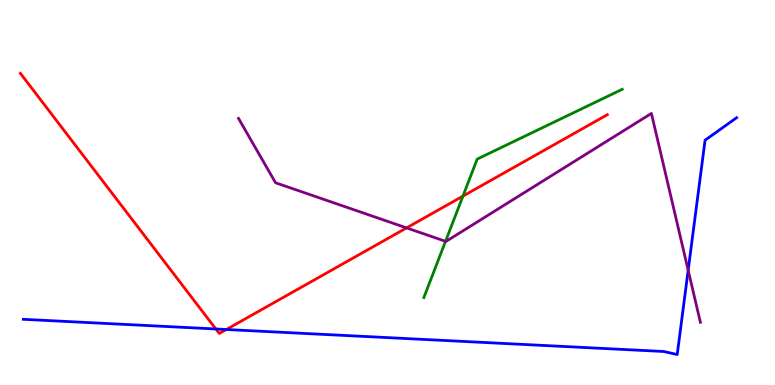[{'lines': ['blue', 'red'], 'intersections': [{'x': 2.79, 'y': 1.46}, {'x': 2.92, 'y': 1.44}]}, {'lines': ['green', 'red'], 'intersections': [{'x': 5.97, 'y': 4.91}]}, {'lines': ['purple', 'red'], 'intersections': [{'x': 5.25, 'y': 4.08}]}, {'lines': ['blue', 'green'], 'intersections': []}, {'lines': ['blue', 'purple'], 'intersections': [{'x': 8.88, 'y': 2.98}]}, {'lines': ['green', 'purple'], 'intersections': [{'x': 5.75, 'y': 3.73}]}]